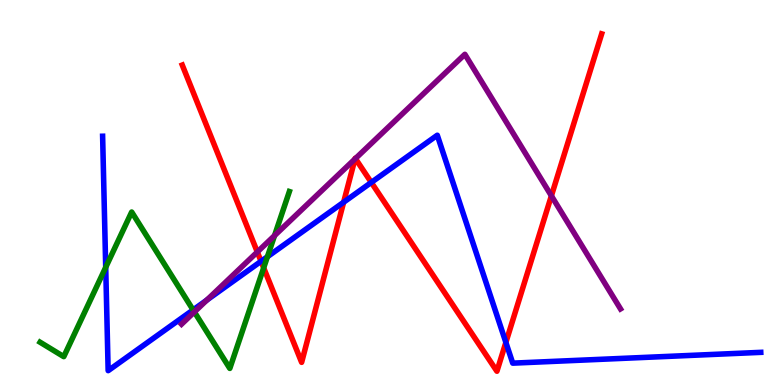[{'lines': ['blue', 'red'], 'intersections': [{'x': 3.37, 'y': 3.21}, {'x': 4.43, 'y': 4.75}, {'x': 4.79, 'y': 5.26}, {'x': 6.53, 'y': 1.11}]}, {'lines': ['green', 'red'], 'intersections': [{'x': 3.4, 'y': 3.04}]}, {'lines': ['purple', 'red'], 'intersections': [{'x': 3.32, 'y': 3.45}, {'x': 4.58, 'y': 5.87}, {'x': 4.59, 'y': 5.88}, {'x': 7.11, 'y': 4.91}]}, {'lines': ['blue', 'green'], 'intersections': [{'x': 1.36, 'y': 3.06}, {'x': 2.49, 'y': 1.95}, {'x': 3.45, 'y': 3.33}]}, {'lines': ['blue', 'purple'], 'intersections': [{'x': 2.67, 'y': 2.21}]}, {'lines': ['green', 'purple'], 'intersections': [{'x': 2.51, 'y': 1.9}, {'x': 3.54, 'y': 3.88}]}]